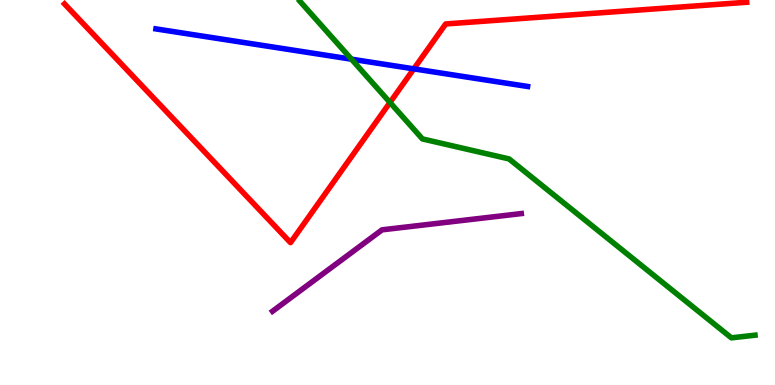[{'lines': ['blue', 'red'], 'intersections': [{'x': 5.34, 'y': 8.21}]}, {'lines': ['green', 'red'], 'intersections': [{'x': 5.03, 'y': 7.34}]}, {'lines': ['purple', 'red'], 'intersections': []}, {'lines': ['blue', 'green'], 'intersections': [{'x': 4.54, 'y': 8.46}]}, {'lines': ['blue', 'purple'], 'intersections': []}, {'lines': ['green', 'purple'], 'intersections': []}]